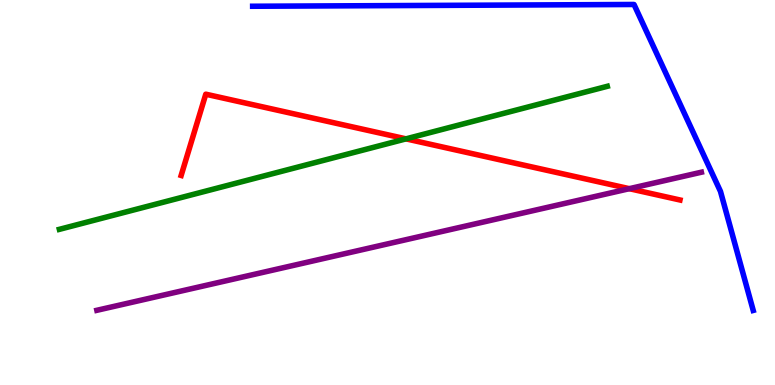[{'lines': ['blue', 'red'], 'intersections': []}, {'lines': ['green', 'red'], 'intersections': [{'x': 5.24, 'y': 6.39}]}, {'lines': ['purple', 'red'], 'intersections': [{'x': 8.12, 'y': 5.1}]}, {'lines': ['blue', 'green'], 'intersections': []}, {'lines': ['blue', 'purple'], 'intersections': []}, {'lines': ['green', 'purple'], 'intersections': []}]